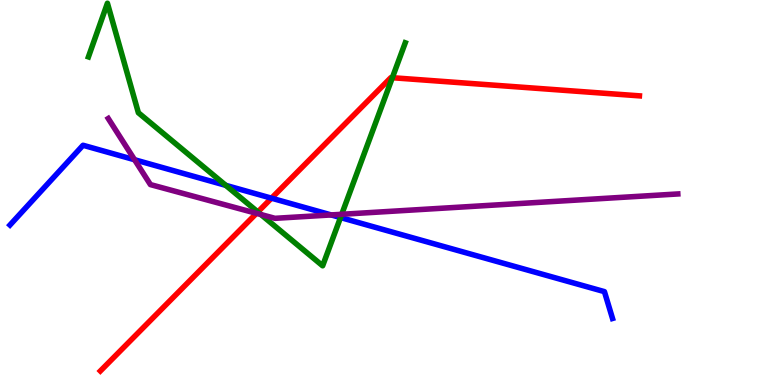[{'lines': ['blue', 'red'], 'intersections': [{'x': 3.5, 'y': 4.85}]}, {'lines': ['green', 'red'], 'intersections': [{'x': 3.33, 'y': 4.49}, {'x': 5.06, 'y': 7.98}]}, {'lines': ['purple', 'red'], 'intersections': [{'x': 3.31, 'y': 4.46}]}, {'lines': ['blue', 'green'], 'intersections': [{'x': 2.91, 'y': 5.19}, {'x': 4.39, 'y': 4.35}]}, {'lines': ['blue', 'purple'], 'intersections': [{'x': 1.74, 'y': 5.85}, {'x': 4.27, 'y': 4.42}]}, {'lines': ['green', 'purple'], 'intersections': [{'x': 3.37, 'y': 4.43}, {'x': 4.41, 'y': 4.43}]}]